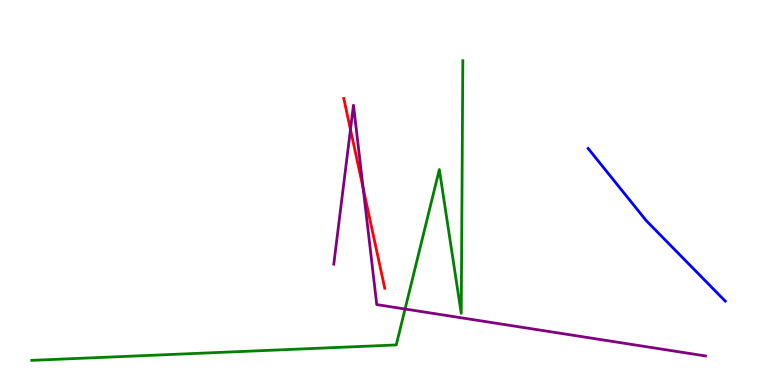[{'lines': ['blue', 'red'], 'intersections': []}, {'lines': ['green', 'red'], 'intersections': []}, {'lines': ['purple', 'red'], 'intersections': [{'x': 4.52, 'y': 6.64}, {'x': 4.69, 'y': 5.11}]}, {'lines': ['blue', 'green'], 'intersections': []}, {'lines': ['blue', 'purple'], 'intersections': []}, {'lines': ['green', 'purple'], 'intersections': [{'x': 5.23, 'y': 1.97}]}]